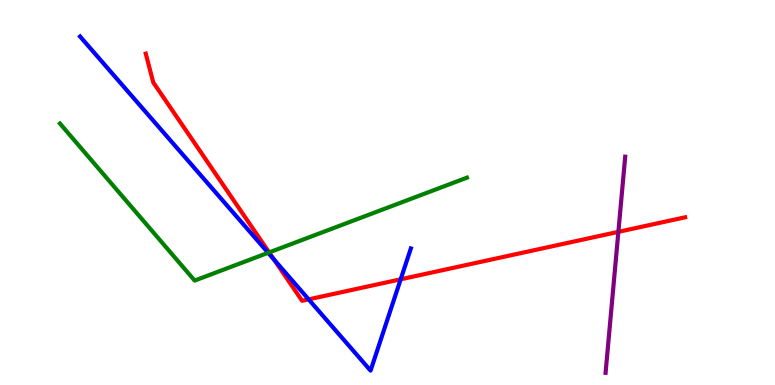[{'lines': ['blue', 'red'], 'intersections': [{'x': 3.53, 'y': 3.26}, {'x': 3.98, 'y': 2.22}, {'x': 5.17, 'y': 2.75}]}, {'lines': ['green', 'red'], 'intersections': [{'x': 3.47, 'y': 3.44}]}, {'lines': ['purple', 'red'], 'intersections': [{'x': 7.98, 'y': 3.98}]}, {'lines': ['blue', 'green'], 'intersections': [{'x': 3.46, 'y': 3.43}]}, {'lines': ['blue', 'purple'], 'intersections': []}, {'lines': ['green', 'purple'], 'intersections': []}]